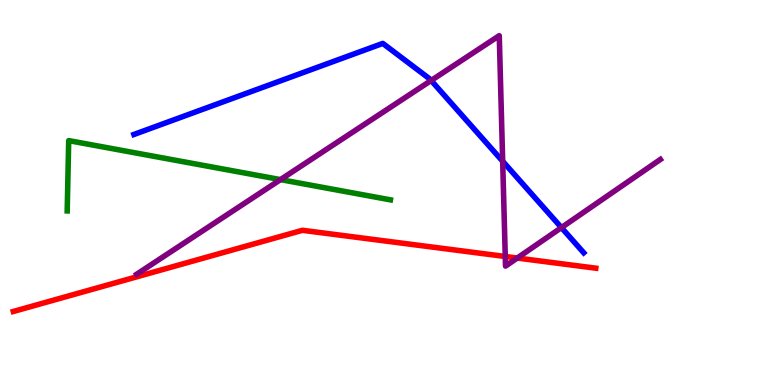[{'lines': ['blue', 'red'], 'intersections': []}, {'lines': ['green', 'red'], 'intersections': []}, {'lines': ['purple', 'red'], 'intersections': [{'x': 6.52, 'y': 3.34}, {'x': 6.67, 'y': 3.3}]}, {'lines': ['blue', 'green'], 'intersections': []}, {'lines': ['blue', 'purple'], 'intersections': [{'x': 5.56, 'y': 7.91}, {'x': 6.49, 'y': 5.81}, {'x': 7.24, 'y': 4.09}]}, {'lines': ['green', 'purple'], 'intersections': [{'x': 3.62, 'y': 5.33}]}]